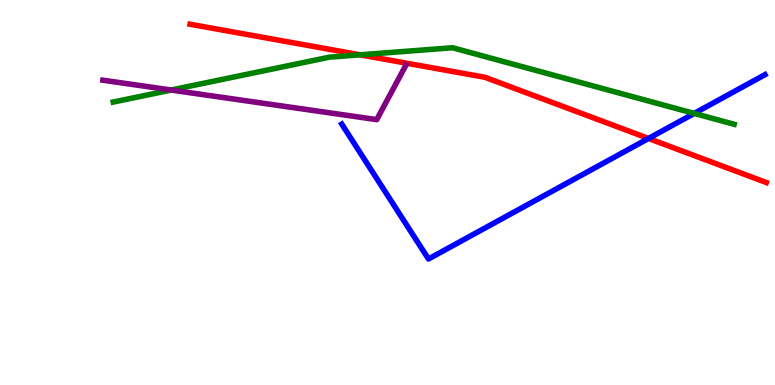[{'lines': ['blue', 'red'], 'intersections': [{'x': 8.37, 'y': 6.4}]}, {'lines': ['green', 'red'], 'intersections': [{'x': 4.65, 'y': 8.58}]}, {'lines': ['purple', 'red'], 'intersections': []}, {'lines': ['blue', 'green'], 'intersections': [{'x': 8.96, 'y': 7.05}]}, {'lines': ['blue', 'purple'], 'intersections': []}, {'lines': ['green', 'purple'], 'intersections': [{'x': 2.21, 'y': 7.66}]}]